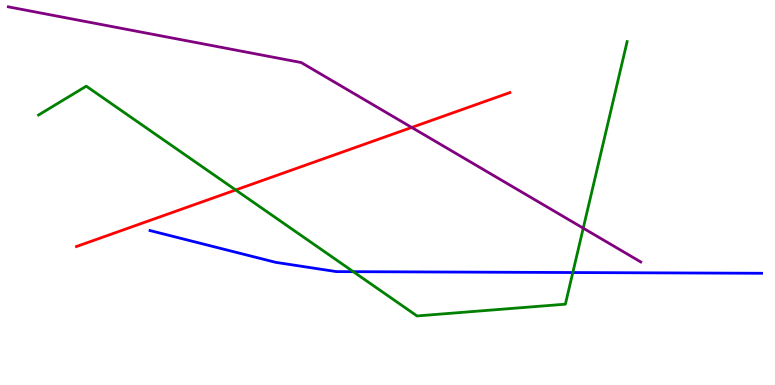[{'lines': ['blue', 'red'], 'intersections': []}, {'lines': ['green', 'red'], 'intersections': [{'x': 3.04, 'y': 5.07}]}, {'lines': ['purple', 'red'], 'intersections': [{'x': 5.31, 'y': 6.69}]}, {'lines': ['blue', 'green'], 'intersections': [{'x': 4.56, 'y': 2.94}, {'x': 7.39, 'y': 2.92}]}, {'lines': ['blue', 'purple'], 'intersections': []}, {'lines': ['green', 'purple'], 'intersections': [{'x': 7.53, 'y': 4.07}]}]